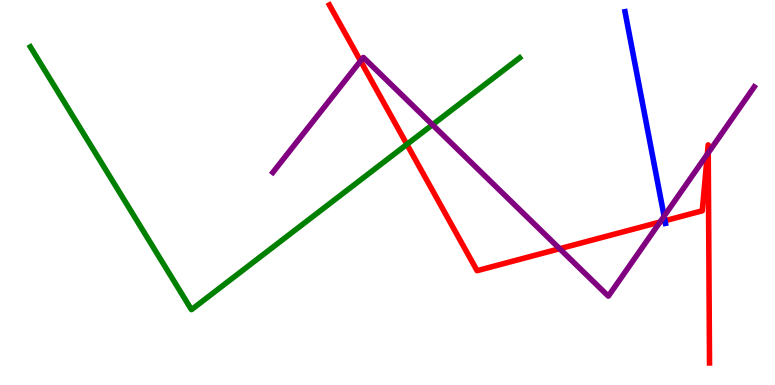[{'lines': ['blue', 'red'], 'intersections': [{'x': 8.58, 'y': 4.27}]}, {'lines': ['green', 'red'], 'intersections': [{'x': 5.25, 'y': 6.25}]}, {'lines': ['purple', 'red'], 'intersections': [{'x': 4.65, 'y': 8.42}, {'x': 7.22, 'y': 3.54}, {'x': 8.52, 'y': 4.23}, {'x': 9.13, 'y': 6.0}, {'x': 9.14, 'y': 6.03}]}, {'lines': ['blue', 'green'], 'intersections': []}, {'lines': ['blue', 'purple'], 'intersections': [{'x': 8.57, 'y': 4.38}]}, {'lines': ['green', 'purple'], 'intersections': [{'x': 5.58, 'y': 6.76}]}]